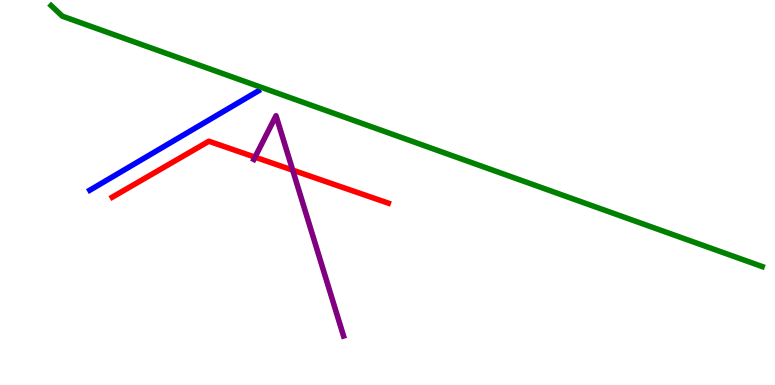[{'lines': ['blue', 'red'], 'intersections': []}, {'lines': ['green', 'red'], 'intersections': []}, {'lines': ['purple', 'red'], 'intersections': [{'x': 3.29, 'y': 5.92}, {'x': 3.78, 'y': 5.58}]}, {'lines': ['blue', 'green'], 'intersections': []}, {'lines': ['blue', 'purple'], 'intersections': []}, {'lines': ['green', 'purple'], 'intersections': []}]